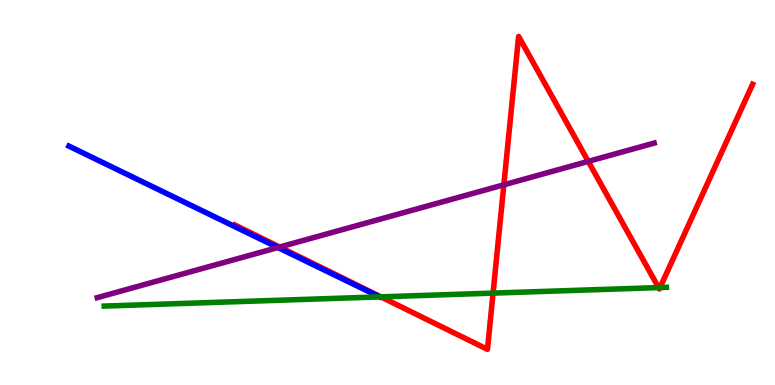[{'lines': ['blue', 'red'], 'intersections': []}, {'lines': ['green', 'red'], 'intersections': [{'x': 4.91, 'y': 2.29}, {'x': 6.36, 'y': 2.39}, {'x': 8.5, 'y': 2.53}, {'x': 8.52, 'y': 2.53}]}, {'lines': ['purple', 'red'], 'intersections': [{'x': 3.61, 'y': 3.58}, {'x': 6.5, 'y': 5.2}, {'x': 7.59, 'y': 5.81}]}, {'lines': ['blue', 'green'], 'intersections': []}, {'lines': ['blue', 'purple'], 'intersections': [{'x': 3.59, 'y': 3.57}]}, {'lines': ['green', 'purple'], 'intersections': []}]